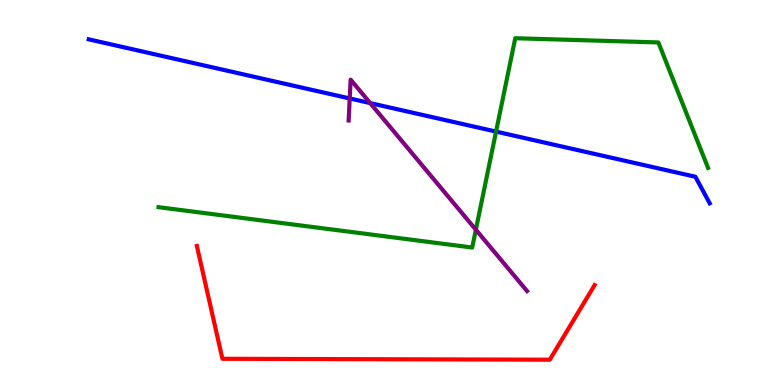[{'lines': ['blue', 'red'], 'intersections': []}, {'lines': ['green', 'red'], 'intersections': []}, {'lines': ['purple', 'red'], 'intersections': []}, {'lines': ['blue', 'green'], 'intersections': [{'x': 6.4, 'y': 6.58}]}, {'lines': ['blue', 'purple'], 'intersections': [{'x': 4.51, 'y': 7.44}, {'x': 4.78, 'y': 7.32}]}, {'lines': ['green', 'purple'], 'intersections': [{'x': 6.14, 'y': 4.03}]}]